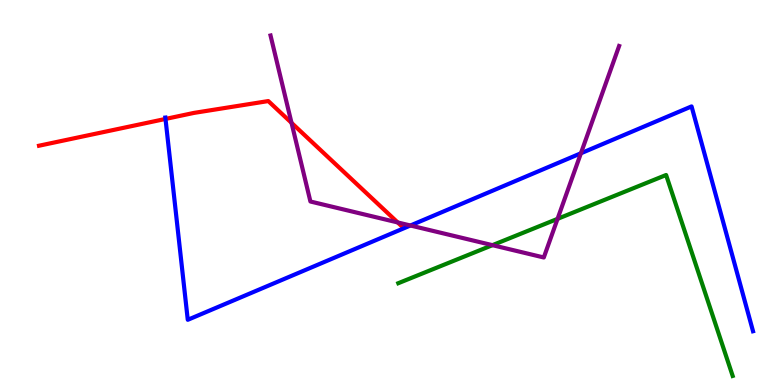[{'lines': ['blue', 'red'], 'intersections': [{'x': 2.14, 'y': 6.91}]}, {'lines': ['green', 'red'], 'intersections': []}, {'lines': ['purple', 'red'], 'intersections': [{'x': 3.76, 'y': 6.81}, {'x': 5.13, 'y': 4.22}]}, {'lines': ['blue', 'green'], 'intersections': []}, {'lines': ['blue', 'purple'], 'intersections': [{'x': 5.3, 'y': 4.14}, {'x': 7.5, 'y': 6.02}]}, {'lines': ['green', 'purple'], 'intersections': [{'x': 6.35, 'y': 3.63}, {'x': 7.19, 'y': 4.32}]}]